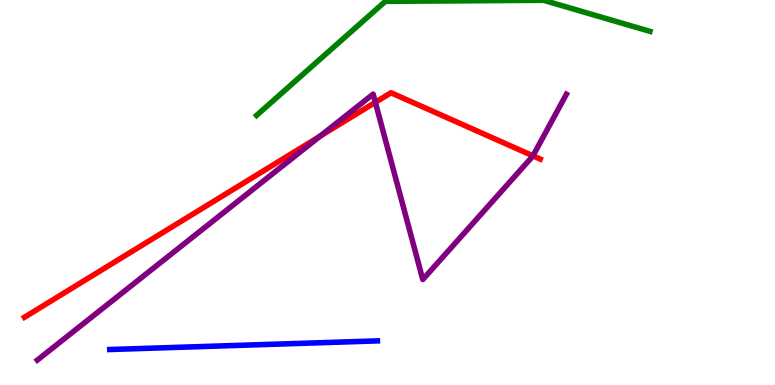[{'lines': ['blue', 'red'], 'intersections': []}, {'lines': ['green', 'red'], 'intersections': []}, {'lines': ['purple', 'red'], 'intersections': [{'x': 4.13, 'y': 6.46}, {'x': 4.84, 'y': 7.34}, {'x': 6.88, 'y': 5.95}]}, {'lines': ['blue', 'green'], 'intersections': []}, {'lines': ['blue', 'purple'], 'intersections': []}, {'lines': ['green', 'purple'], 'intersections': []}]